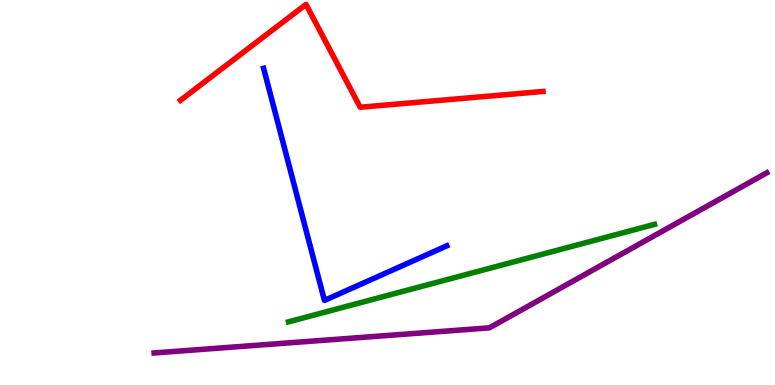[{'lines': ['blue', 'red'], 'intersections': []}, {'lines': ['green', 'red'], 'intersections': []}, {'lines': ['purple', 'red'], 'intersections': []}, {'lines': ['blue', 'green'], 'intersections': []}, {'lines': ['blue', 'purple'], 'intersections': []}, {'lines': ['green', 'purple'], 'intersections': []}]